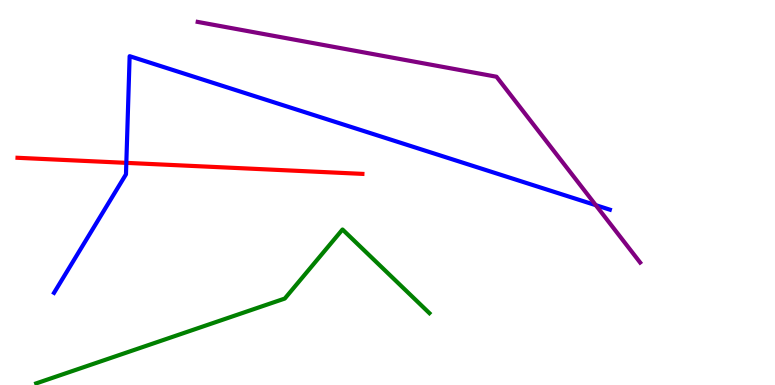[{'lines': ['blue', 'red'], 'intersections': [{'x': 1.63, 'y': 5.77}]}, {'lines': ['green', 'red'], 'intersections': []}, {'lines': ['purple', 'red'], 'intersections': []}, {'lines': ['blue', 'green'], 'intersections': []}, {'lines': ['blue', 'purple'], 'intersections': [{'x': 7.69, 'y': 4.67}]}, {'lines': ['green', 'purple'], 'intersections': []}]